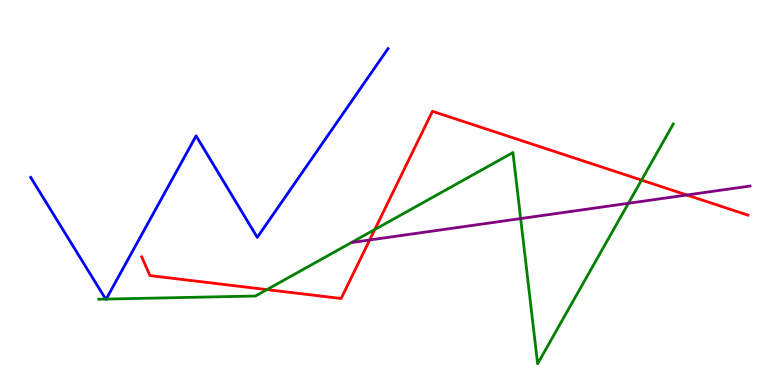[{'lines': ['blue', 'red'], 'intersections': []}, {'lines': ['green', 'red'], 'intersections': [{'x': 3.44, 'y': 2.48}, {'x': 4.84, 'y': 4.04}, {'x': 8.28, 'y': 5.32}]}, {'lines': ['purple', 'red'], 'intersections': [{'x': 4.77, 'y': 3.77}, {'x': 8.86, 'y': 4.93}]}, {'lines': ['blue', 'green'], 'intersections': [{'x': 1.36, 'y': 2.23}, {'x': 1.37, 'y': 2.23}]}, {'lines': ['blue', 'purple'], 'intersections': []}, {'lines': ['green', 'purple'], 'intersections': [{'x': 6.72, 'y': 4.32}, {'x': 8.11, 'y': 4.72}]}]